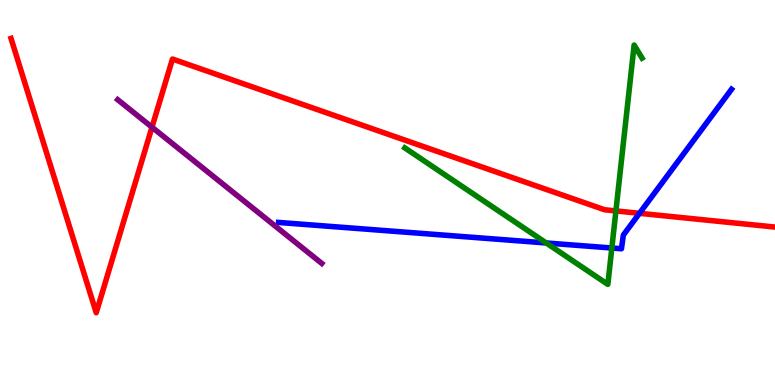[{'lines': ['blue', 'red'], 'intersections': [{'x': 8.25, 'y': 4.46}]}, {'lines': ['green', 'red'], 'intersections': [{'x': 7.95, 'y': 4.52}]}, {'lines': ['purple', 'red'], 'intersections': [{'x': 1.96, 'y': 6.7}]}, {'lines': ['blue', 'green'], 'intersections': [{'x': 7.05, 'y': 3.69}, {'x': 7.89, 'y': 3.56}]}, {'lines': ['blue', 'purple'], 'intersections': []}, {'lines': ['green', 'purple'], 'intersections': []}]